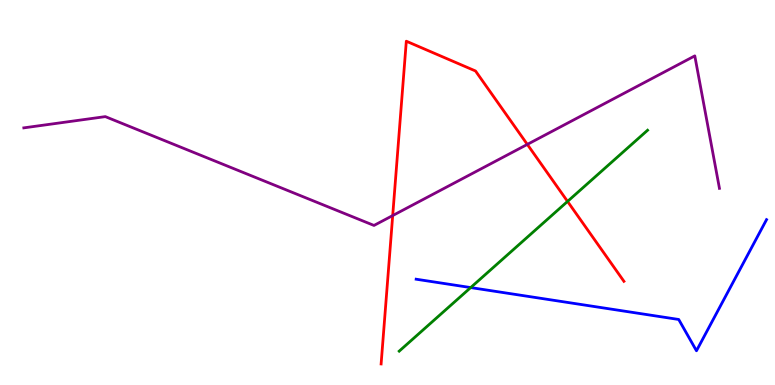[{'lines': ['blue', 'red'], 'intersections': []}, {'lines': ['green', 'red'], 'intersections': [{'x': 7.32, 'y': 4.77}]}, {'lines': ['purple', 'red'], 'intersections': [{'x': 5.07, 'y': 4.4}, {'x': 6.8, 'y': 6.25}]}, {'lines': ['blue', 'green'], 'intersections': [{'x': 6.07, 'y': 2.53}]}, {'lines': ['blue', 'purple'], 'intersections': []}, {'lines': ['green', 'purple'], 'intersections': []}]